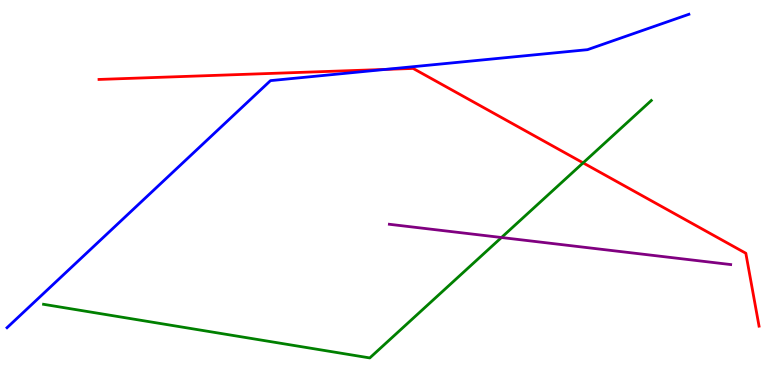[{'lines': ['blue', 'red'], 'intersections': [{'x': 4.97, 'y': 8.2}]}, {'lines': ['green', 'red'], 'intersections': [{'x': 7.52, 'y': 5.77}]}, {'lines': ['purple', 'red'], 'intersections': []}, {'lines': ['blue', 'green'], 'intersections': []}, {'lines': ['blue', 'purple'], 'intersections': []}, {'lines': ['green', 'purple'], 'intersections': [{'x': 6.47, 'y': 3.83}]}]